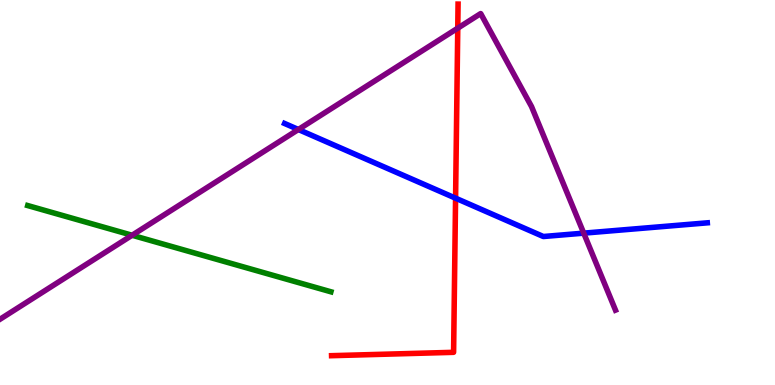[{'lines': ['blue', 'red'], 'intersections': [{'x': 5.88, 'y': 4.85}]}, {'lines': ['green', 'red'], 'intersections': []}, {'lines': ['purple', 'red'], 'intersections': [{'x': 5.91, 'y': 9.27}]}, {'lines': ['blue', 'green'], 'intersections': []}, {'lines': ['blue', 'purple'], 'intersections': [{'x': 3.85, 'y': 6.64}, {'x': 7.53, 'y': 3.94}]}, {'lines': ['green', 'purple'], 'intersections': [{'x': 1.7, 'y': 3.89}]}]